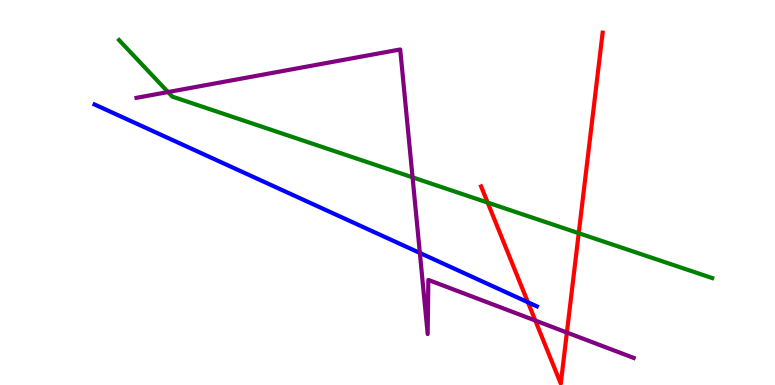[{'lines': ['blue', 'red'], 'intersections': [{'x': 6.81, 'y': 2.15}]}, {'lines': ['green', 'red'], 'intersections': [{'x': 6.29, 'y': 4.74}, {'x': 7.47, 'y': 3.94}]}, {'lines': ['purple', 'red'], 'intersections': [{'x': 6.91, 'y': 1.67}, {'x': 7.31, 'y': 1.36}]}, {'lines': ['blue', 'green'], 'intersections': []}, {'lines': ['blue', 'purple'], 'intersections': [{'x': 5.42, 'y': 3.43}]}, {'lines': ['green', 'purple'], 'intersections': [{'x': 2.17, 'y': 7.61}, {'x': 5.32, 'y': 5.39}]}]